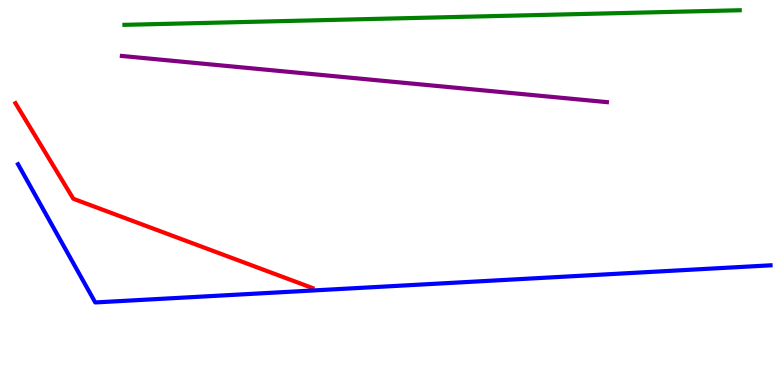[{'lines': ['blue', 'red'], 'intersections': []}, {'lines': ['green', 'red'], 'intersections': []}, {'lines': ['purple', 'red'], 'intersections': []}, {'lines': ['blue', 'green'], 'intersections': []}, {'lines': ['blue', 'purple'], 'intersections': []}, {'lines': ['green', 'purple'], 'intersections': []}]